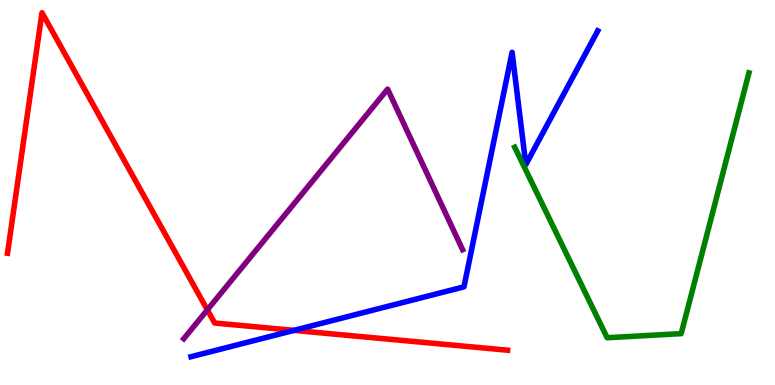[{'lines': ['blue', 'red'], 'intersections': [{'x': 3.79, 'y': 1.42}]}, {'lines': ['green', 'red'], 'intersections': []}, {'lines': ['purple', 'red'], 'intersections': [{'x': 2.68, 'y': 1.95}]}, {'lines': ['blue', 'green'], 'intersections': []}, {'lines': ['blue', 'purple'], 'intersections': []}, {'lines': ['green', 'purple'], 'intersections': []}]